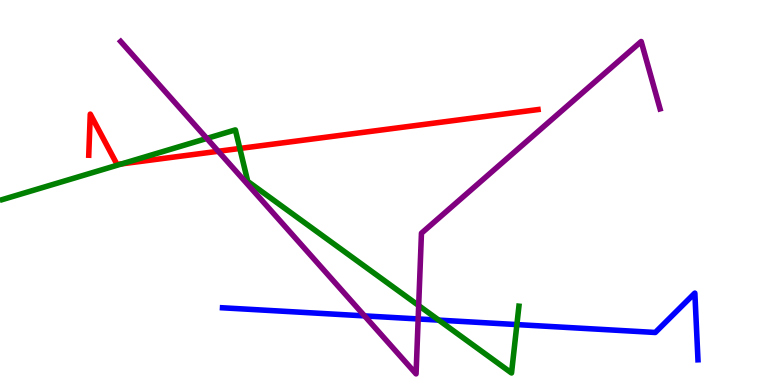[{'lines': ['blue', 'red'], 'intersections': []}, {'lines': ['green', 'red'], 'intersections': [{'x': 1.57, 'y': 5.74}, {'x': 3.09, 'y': 6.14}]}, {'lines': ['purple', 'red'], 'intersections': [{'x': 2.82, 'y': 6.07}]}, {'lines': ['blue', 'green'], 'intersections': [{'x': 5.66, 'y': 1.69}, {'x': 6.67, 'y': 1.57}]}, {'lines': ['blue', 'purple'], 'intersections': [{'x': 4.7, 'y': 1.8}, {'x': 5.4, 'y': 1.72}]}, {'lines': ['green', 'purple'], 'intersections': [{'x': 2.67, 'y': 6.4}, {'x': 5.4, 'y': 2.06}]}]